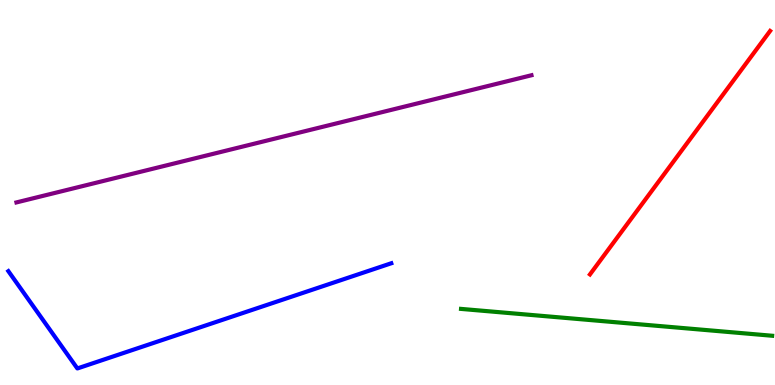[{'lines': ['blue', 'red'], 'intersections': []}, {'lines': ['green', 'red'], 'intersections': []}, {'lines': ['purple', 'red'], 'intersections': []}, {'lines': ['blue', 'green'], 'intersections': []}, {'lines': ['blue', 'purple'], 'intersections': []}, {'lines': ['green', 'purple'], 'intersections': []}]